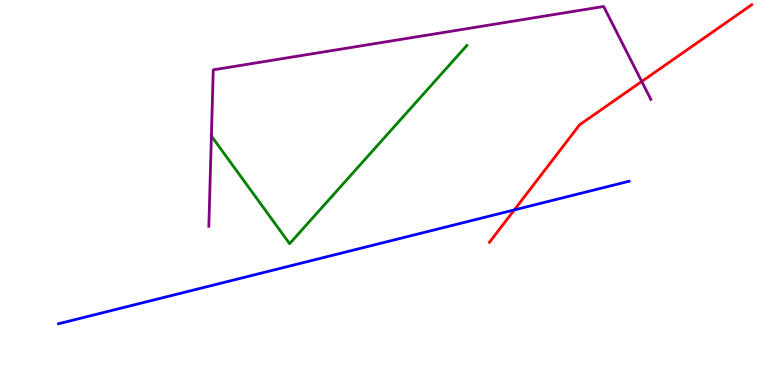[{'lines': ['blue', 'red'], 'intersections': [{'x': 6.64, 'y': 4.55}]}, {'lines': ['green', 'red'], 'intersections': []}, {'lines': ['purple', 'red'], 'intersections': [{'x': 8.28, 'y': 7.88}]}, {'lines': ['blue', 'green'], 'intersections': []}, {'lines': ['blue', 'purple'], 'intersections': []}, {'lines': ['green', 'purple'], 'intersections': []}]